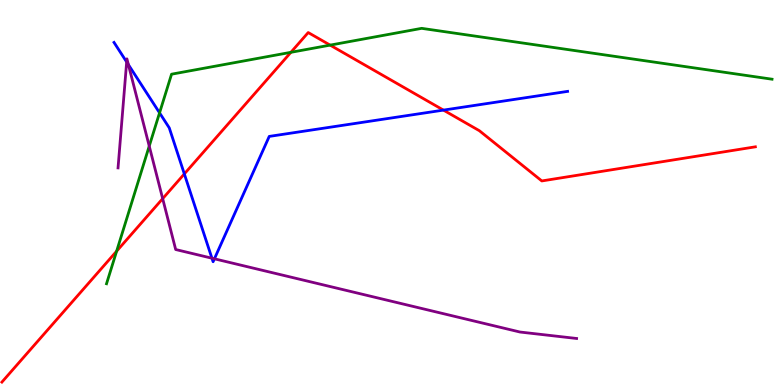[{'lines': ['blue', 'red'], 'intersections': [{'x': 2.38, 'y': 5.48}, {'x': 5.72, 'y': 7.14}]}, {'lines': ['green', 'red'], 'intersections': [{'x': 1.5, 'y': 3.48}, {'x': 3.75, 'y': 8.64}, {'x': 4.26, 'y': 8.83}]}, {'lines': ['purple', 'red'], 'intersections': [{'x': 2.1, 'y': 4.84}]}, {'lines': ['blue', 'green'], 'intersections': [{'x': 2.06, 'y': 7.07}]}, {'lines': ['blue', 'purple'], 'intersections': [{'x': 1.63, 'y': 8.39}, {'x': 1.66, 'y': 8.32}, {'x': 2.73, 'y': 3.29}, {'x': 2.77, 'y': 3.28}]}, {'lines': ['green', 'purple'], 'intersections': [{'x': 1.93, 'y': 6.21}]}]